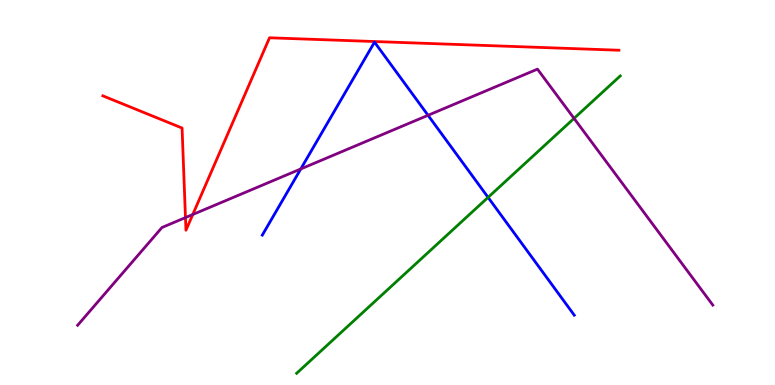[{'lines': ['blue', 'red'], 'intersections': []}, {'lines': ['green', 'red'], 'intersections': []}, {'lines': ['purple', 'red'], 'intersections': [{'x': 2.39, 'y': 4.35}, {'x': 2.49, 'y': 4.43}]}, {'lines': ['blue', 'green'], 'intersections': [{'x': 6.3, 'y': 4.87}]}, {'lines': ['blue', 'purple'], 'intersections': [{'x': 3.88, 'y': 5.61}, {'x': 5.52, 'y': 7.01}]}, {'lines': ['green', 'purple'], 'intersections': [{'x': 7.41, 'y': 6.93}]}]